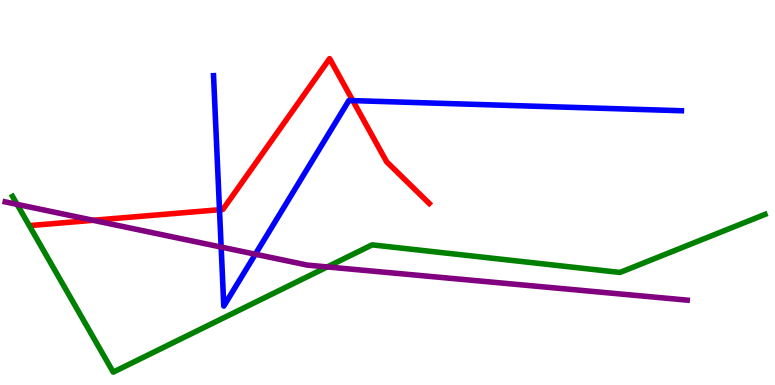[{'lines': ['blue', 'red'], 'intersections': [{'x': 2.83, 'y': 4.55}, {'x': 4.55, 'y': 7.39}]}, {'lines': ['green', 'red'], 'intersections': []}, {'lines': ['purple', 'red'], 'intersections': [{'x': 1.2, 'y': 4.28}]}, {'lines': ['blue', 'green'], 'intersections': []}, {'lines': ['blue', 'purple'], 'intersections': [{'x': 2.85, 'y': 3.58}, {'x': 3.29, 'y': 3.4}]}, {'lines': ['green', 'purple'], 'intersections': [{'x': 0.221, 'y': 4.69}, {'x': 4.22, 'y': 3.07}]}]